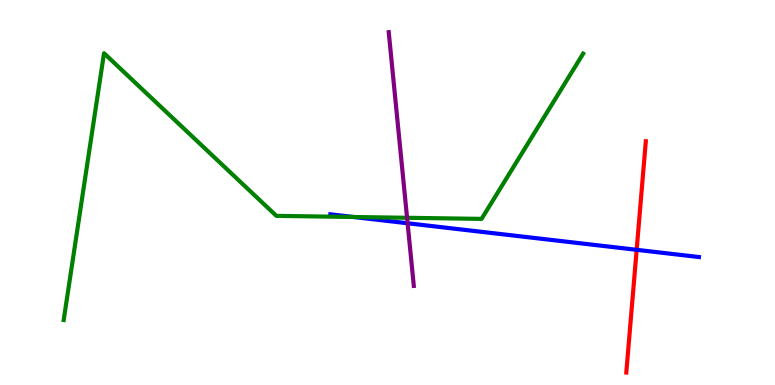[{'lines': ['blue', 'red'], 'intersections': [{'x': 8.21, 'y': 3.51}]}, {'lines': ['green', 'red'], 'intersections': []}, {'lines': ['purple', 'red'], 'intersections': []}, {'lines': ['blue', 'green'], 'intersections': [{'x': 4.56, 'y': 4.36}]}, {'lines': ['blue', 'purple'], 'intersections': [{'x': 5.26, 'y': 4.2}]}, {'lines': ['green', 'purple'], 'intersections': [{'x': 5.25, 'y': 4.34}]}]